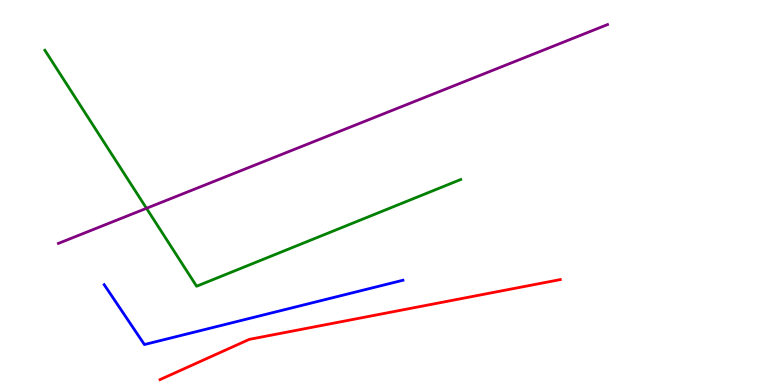[{'lines': ['blue', 'red'], 'intersections': []}, {'lines': ['green', 'red'], 'intersections': []}, {'lines': ['purple', 'red'], 'intersections': []}, {'lines': ['blue', 'green'], 'intersections': []}, {'lines': ['blue', 'purple'], 'intersections': []}, {'lines': ['green', 'purple'], 'intersections': [{'x': 1.89, 'y': 4.59}]}]